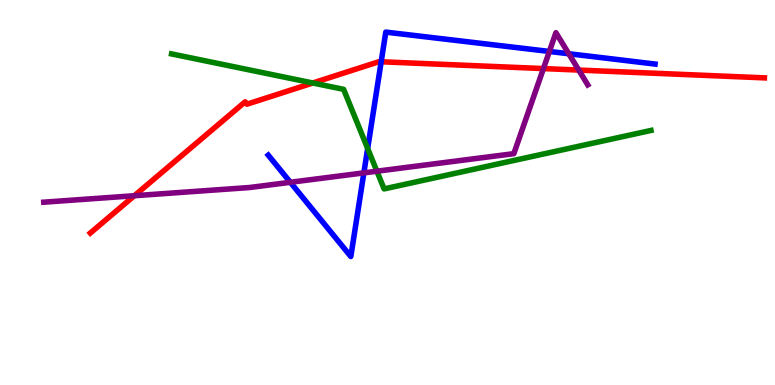[{'lines': ['blue', 'red'], 'intersections': [{'x': 4.92, 'y': 8.4}]}, {'lines': ['green', 'red'], 'intersections': [{'x': 4.04, 'y': 7.84}]}, {'lines': ['purple', 'red'], 'intersections': [{'x': 1.73, 'y': 4.92}, {'x': 7.01, 'y': 8.22}, {'x': 7.47, 'y': 8.18}]}, {'lines': ['blue', 'green'], 'intersections': [{'x': 4.74, 'y': 6.14}]}, {'lines': ['blue', 'purple'], 'intersections': [{'x': 3.75, 'y': 5.27}, {'x': 4.69, 'y': 5.51}, {'x': 7.09, 'y': 8.66}, {'x': 7.34, 'y': 8.6}]}, {'lines': ['green', 'purple'], 'intersections': [{'x': 4.86, 'y': 5.55}]}]